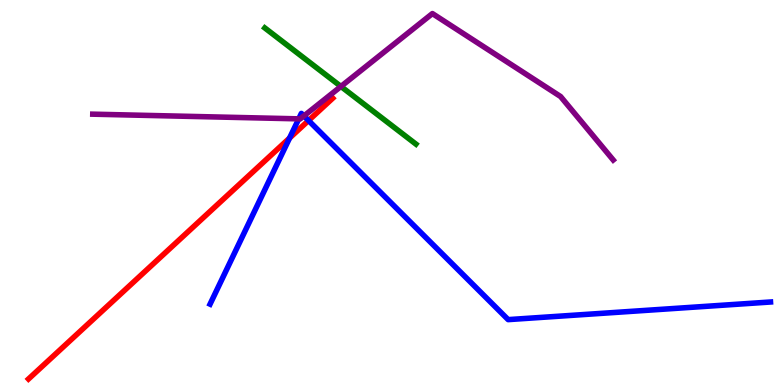[{'lines': ['blue', 'red'], 'intersections': [{'x': 3.74, 'y': 6.41}, {'x': 3.98, 'y': 6.87}]}, {'lines': ['green', 'red'], 'intersections': []}, {'lines': ['purple', 'red'], 'intersections': []}, {'lines': ['blue', 'green'], 'intersections': []}, {'lines': ['blue', 'purple'], 'intersections': [{'x': 3.85, 'y': 6.91}, {'x': 3.92, 'y': 6.99}]}, {'lines': ['green', 'purple'], 'intersections': [{'x': 4.4, 'y': 7.75}]}]